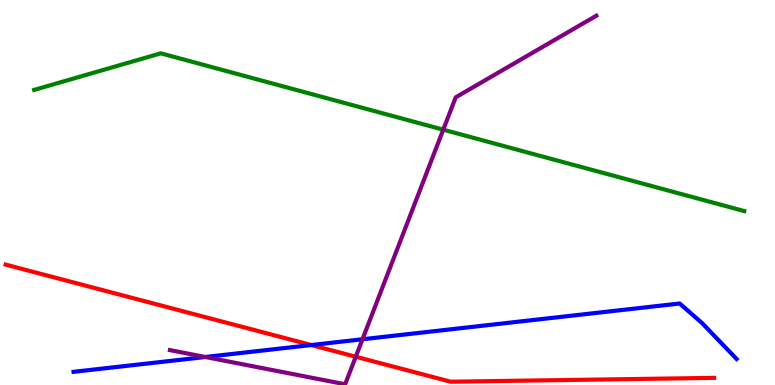[{'lines': ['blue', 'red'], 'intersections': [{'x': 4.02, 'y': 1.04}]}, {'lines': ['green', 'red'], 'intersections': []}, {'lines': ['purple', 'red'], 'intersections': [{'x': 4.59, 'y': 0.734}]}, {'lines': ['blue', 'green'], 'intersections': []}, {'lines': ['blue', 'purple'], 'intersections': [{'x': 2.65, 'y': 0.728}, {'x': 4.68, 'y': 1.19}]}, {'lines': ['green', 'purple'], 'intersections': [{'x': 5.72, 'y': 6.63}]}]